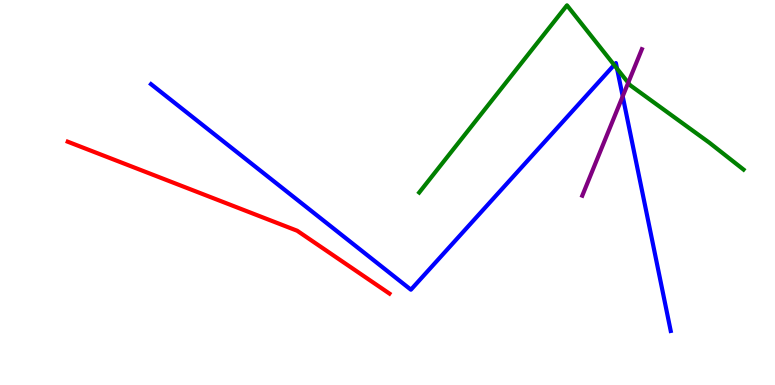[{'lines': ['blue', 'red'], 'intersections': []}, {'lines': ['green', 'red'], 'intersections': []}, {'lines': ['purple', 'red'], 'intersections': []}, {'lines': ['blue', 'green'], 'intersections': [{'x': 7.92, 'y': 8.31}, {'x': 7.96, 'y': 8.22}]}, {'lines': ['blue', 'purple'], 'intersections': [{'x': 8.04, 'y': 7.5}]}, {'lines': ['green', 'purple'], 'intersections': [{'x': 8.11, 'y': 7.85}]}]